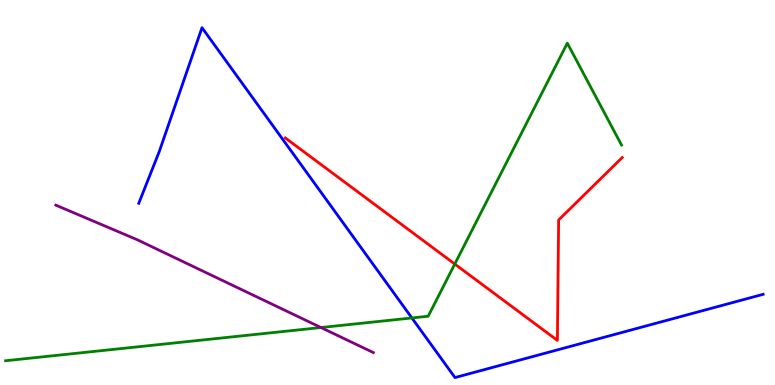[{'lines': ['blue', 'red'], 'intersections': []}, {'lines': ['green', 'red'], 'intersections': [{'x': 5.87, 'y': 3.14}]}, {'lines': ['purple', 'red'], 'intersections': []}, {'lines': ['blue', 'green'], 'intersections': [{'x': 5.31, 'y': 1.74}]}, {'lines': ['blue', 'purple'], 'intersections': []}, {'lines': ['green', 'purple'], 'intersections': [{'x': 4.14, 'y': 1.49}]}]